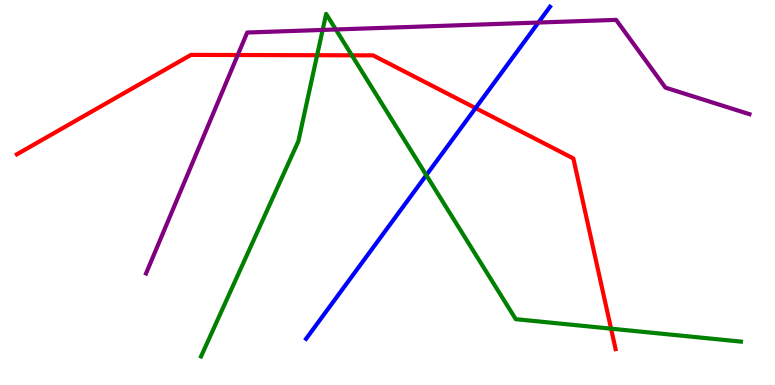[{'lines': ['blue', 'red'], 'intersections': [{'x': 6.14, 'y': 7.19}]}, {'lines': ['green', 'red'], 'intersections': [{'x': 4.09, 'y': 8.57}, {'x': 4.54, 'y': 8.56}, {'x': 7.88, 'y': 1.46}]}, {'lines': ['purple', 'red'], 'intersections': [{'x': 3.07, 'y': 8.57}]}, {'lines': ['blue', 'green'], 'intersections': [{'x': 5.5, 'y': 5.45}]}, {'lines': ['blue', 'purple'], 'intersections': [{'x': 6.95, 'y': 9.41}]}, {'lines': ['green', 'purple'], 'intersections': [{'x': 4.16, 'y': 9.22}, {'x': 4.33, 'y': 9.23}]}]